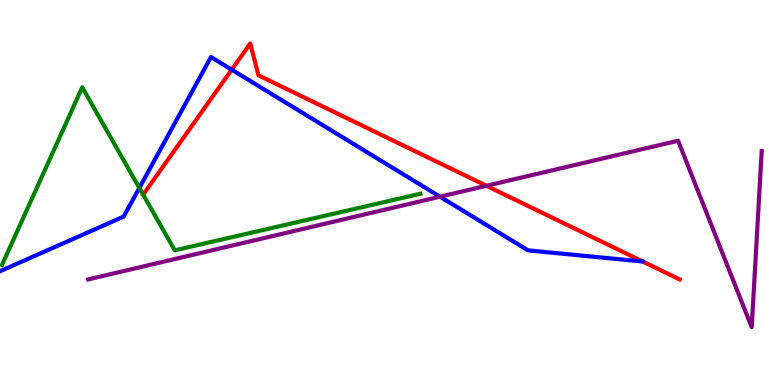[{'lines': ['blue', 'red'], 'intersections': [{'x': 2.99, 'y': 8.19}]}, {'lines': ['green', 'red'], 'intersections': []}, {'lines': ['purple', 'red'], 'intersections': [{'x': 6.28, 'y': 5.17}]}, {'lines': ['blue', 'green'], 'intersections': [{'x': 1.8, 'y': 5.12}]}, {'lines': ['blue', 'purple'], 'intersections': [{'x': 5.68, 'y': 4.89}]}, {'lines': ['green', 'purple'], 'intersections': []}]